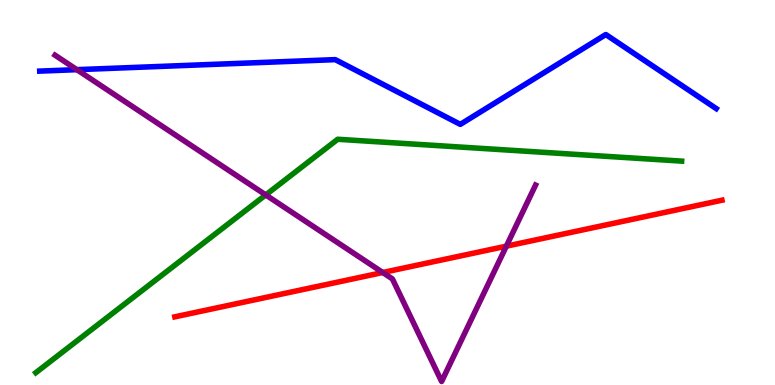[{'lines': ['blue', 'red'], 'intersections': []}, {'lines': ['green', 'red'], 'intersections': []}, {'lines': ['purple', 'red'], 'intersections': [{'x': 4.94, 'y': 2.92}, {'x': 6.53, 'y': 3.61}]}, {'lines': ['blue', 'green'], 'intersections': []}, {'lines': ['blue', 'purple'], 'intersections': [{'x': 0.992, 'y': 8.19}]}, {'lines': ['green', 'purple'], 'intersections': [{'x': 3.43, 'y': 4.94}]}]